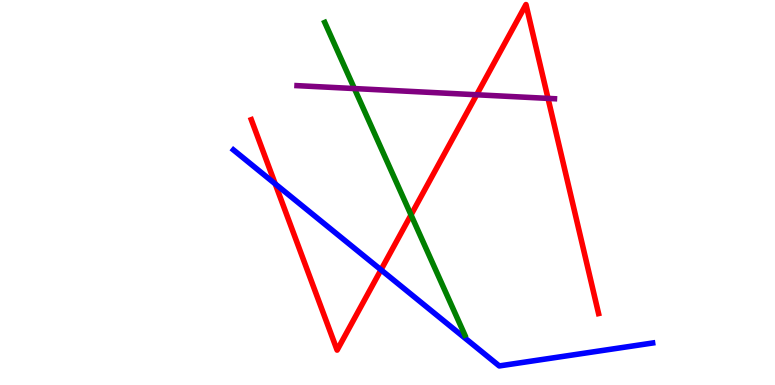[{'lines': ['blue', 'red'], 'intersections': [{'x': 3.55, 'y': 5.22}, {'x': 4.92, 'y': 2.99}]}, {'lines': ['green', 'red'], 'intersections': [{'x': 5.3, 'y': 4.42}]}, {'lines': ['purple', 'red'], 'intersections': [{'x': 6.15, 'y': 7.54}, {'x': 7.07, 'y': 7.44}]}, {'lines': ['blue', 'green'], 'intersections': []}, {'lines': ['blue', 'purple'], 'intersections': []}, {'lines': ['green', 'purple'], 'intersections': [{'x': 4.57, 'y': 7.7}]}]